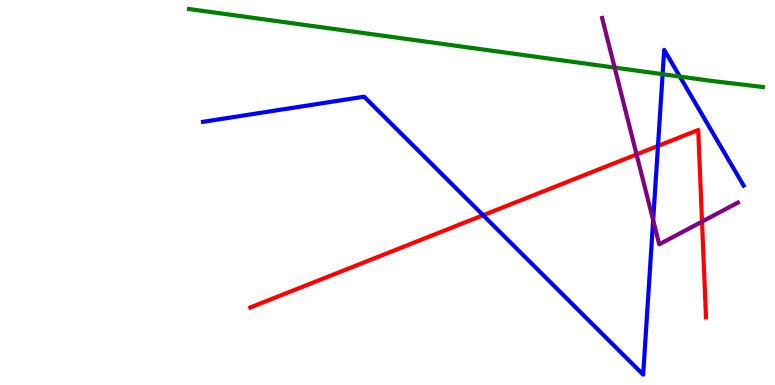[{'lines': ['blue', 'red'], 'intersections': [{'x': 6.23, 'y': 4.41}, {'x': 8.49, 'y': 6.21}]}, {'lines': ['green', 'red'], 'intersections': []}, {'lines': ['purple', 'red'], 'intersections': [{'x': 8.21, 'y': 5.99}, {'x': 9.06, 'y': 4.24}]}, {'lines': ['blue', 'green'], 'intersections': [{'x': 8.55, 'y': 8.07}, {'x': 8.77, 'y': 8.01}]}, {'lines': ['blue', 'purple'], 'intersections': [{'x': 8.43, 'y': 4.28}]}, {'lines': ['green', 'purple'], 'intersections': [{'x': 7.93, 'y': 8.24}]}]